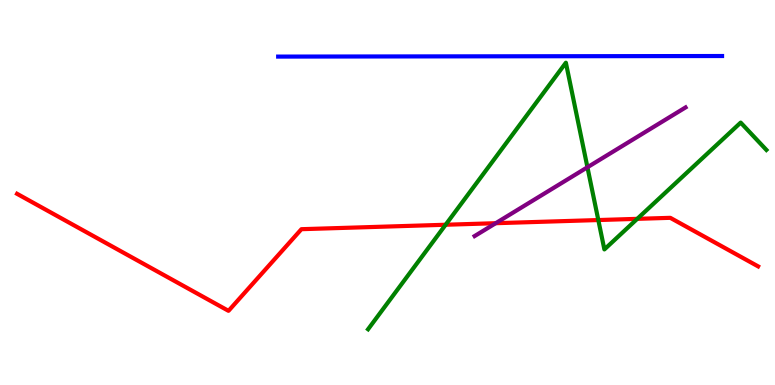[{'lines': ['blue', 'red'], 'intersections': []}, {'lines': ['green', 'red'], 'intersections': [{'x': 5.75, 'y': 4.16}, {'x': 7.72, 'y': 4.28}, {'x': 8.22, 'y': 4.32}]}, {'lines': ['purple', 'red'], 'intersections': [{'x': 6.4, 'y': 4.2}]}, {'lines': ['blue', 'green'], 'intersections': []}, {'lines': ['blue', 'purple'], 'intersections': []}, {'lines': ['green', 'purple'], 'intersections': [{'x': 7.58, 'y': 5.66}]}]